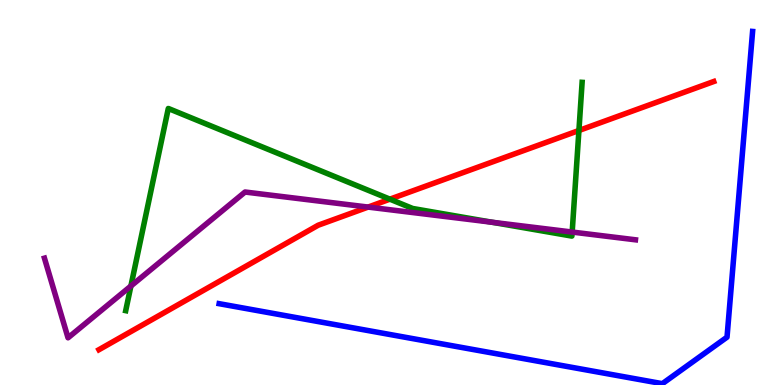[{'lines': ['blue', 'red'], 'intersections': []}, {'lines': ['green', 'red'], 'intersections': [{'x': 5.03, 'y': 4.83}, {'x': 7.47, 'y': 6.61}]}, {'lines': ['purple', 'red'], 'intersections': [{'x': 4.75, 'y': 4.62}]}, {'lines': ['blue', 'green'], 'intersections': []}, {'lines': ['blue', 'purple'], 'intersections': []}, {'lines': ['green', 'purple'], 'intersections': [{'x': 1.69, 'y': 2.57}, {'x': 6.35, 'y': 4.23}, {'x': 7.38, 'y': 3.97}]}]